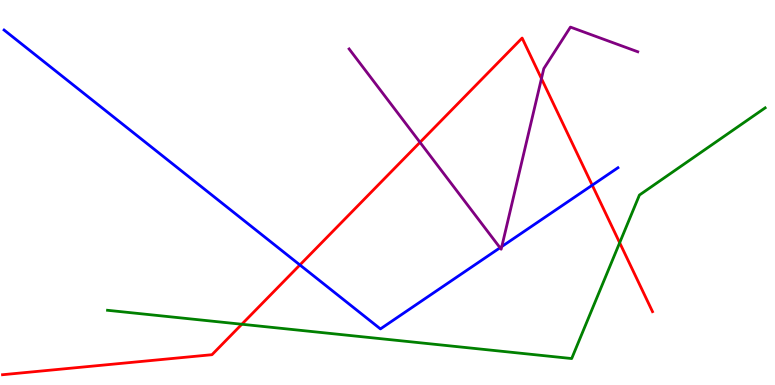[{'lines': ['blue', 'red'], 'intersections': [{'x': 3.87, 'y': 3.12}, {'x': 7.64, 'y': 5.19}]}, {'lines': ['green', 'red'], 'intersections': [{'x': 3.12, 'y': 1.58}, {'x': 8.0, 'y': 3.7}]}, {'lines': ['purple', 'red'], 'intersections': [{'x': 5.42, 'y': 6.3}, {'x': 6.99, 'y': 7.96}]}, {'lines': ['blue', 'green'], 'intersections': []}, {'lines': ['blue', 'purple'], 'intersections': [{'x': 6.45, 'y': 3.56}, {'x': 6.47, 'y': 3.6}]}, {'lines': ['green', 'purple'], 'intersections': []}]